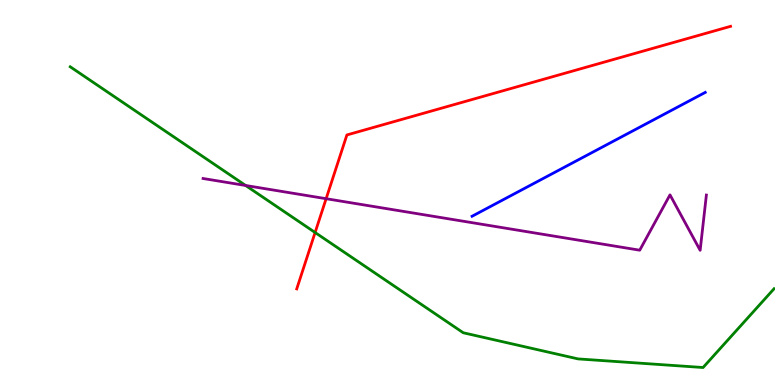[{'lines': ['blue', 'red'], 'intersections': []}, {'lines': ['green', 'red'], 'intersections': [{'x': 4.07, 'y': 3.96}]}, {'lines': ['purple', 'red'], 'intersections': [{'x': 4.21, 'y': 4.84}]}, {'lines': ['blue', 'green'], 'intersections': []}, {'lines': ['blue', 'purple'], 'intersections': []}, {'lines': ['green', 'purple'], 'intersections': [{'x': 3.17, 'y': 5.18}]}]